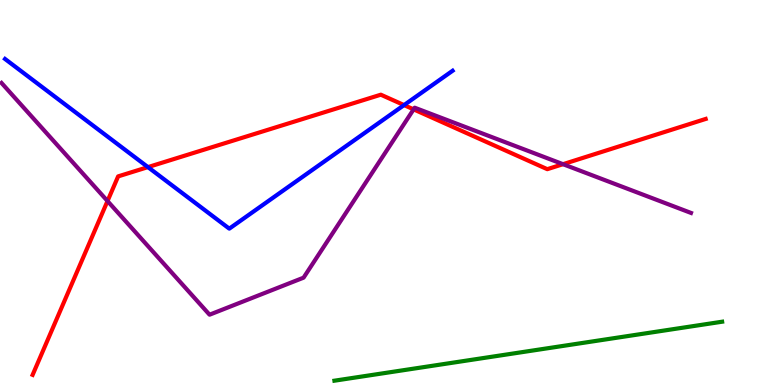[{'lines': ['blue', 'red'], 'intersections': [{'x': 1.91, 'y': 5.66}, {'x': 5.21, 'y': 7.27}]}, {'lines': ['green', 'red'], 'intersections': []}, {'lines': ['purple', 'red'], 'intersections': [{'x': 1.39, 'y': 4.78}, {'x': 5.34, 'y': 7.16}, {'x': 7.26, 'y': 5.74}]}, {'lines': ['blue', 'green'], 'intersections': []}, {'lines': ['blue', 'purple'], 'intersections': []}, {'lines': ['green', 'purple'], 'intersections': []}]